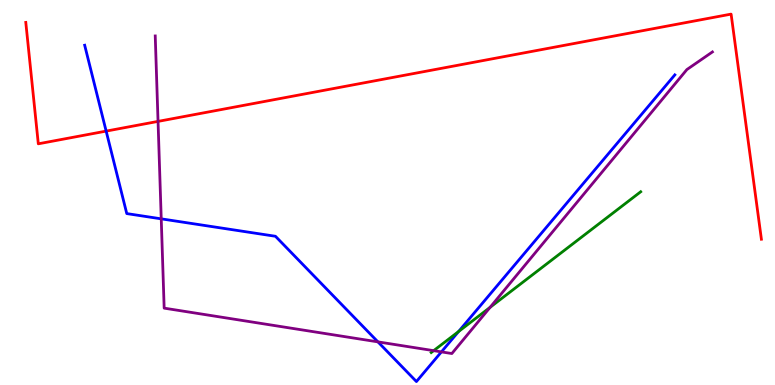[{'lines': ['blue', 'red'], 'intersections': [{'x': 1.37, 'y': 6.59}]}, {'lines': ['green', 'red'], 'intersections': []}, {'lines': ['purple', 'red'], 'intersections': [{'x': 2.04, 'y': 6.85}]}, {'lines': ['blue', 'green'], 'intersections': [{'x': 5.92, 'y': 1.39}]}, {'lines': ['blue', 'purple'], 'intersections': [{'x': 2.08, 'y': 4.32}, {'x': 4.88, 'y': 1.12}, {'x': 5.7, 'y': 0.86}]}, {'lines': ['green', 'purple'], 'intersections': [{'x': 5.6, 'y': 0.892}, {'x': 6.32, 'y': 2.02}]}]